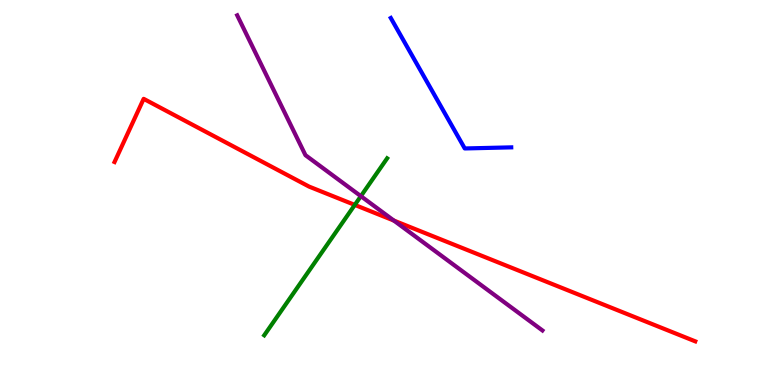[{'lines': ['blue', 'red'], 'intersections': []}, {'lines': ['green', 'red'], 'intersections': [{'x': 4.58, 'y': 4.68}]}, {'lines': ['purple', 'red'], 'intersections': [{'x': 5.08, 'y': 4.27}]}, {'lines': ['blue', 'green'], 'intersections': []}, {'lines': ['blue', 'purple'], 'intersections': []}, {'lines': ['green', 'purple'], 'intersections': [{'x': 4.66, 'y': 4.9}]}]